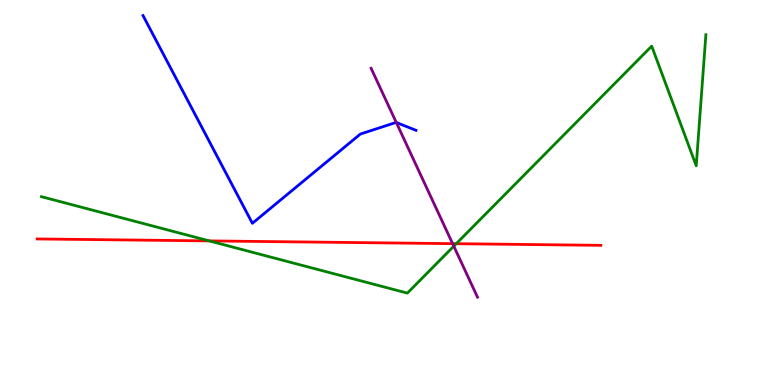[{'lines': ['blue', 'red'], 'intersections': []}, {'lines': ['green', 'red'], 'intersections': [{'x': 2.7, 'y': 3.74}, {'x': 5.89, 'y': 3.67}]}, {'lines': ['purple', 'red'], 'intersections': [{'x': 5.84, 'y': 3.67}]}, {'lines': ['blue', 'green'], 'intersections': []}, {'lines': ['blue', 'purple'], 'intersections': [{'x': 5.11, 'y': 6.82}]}, {'lines': ['green', 'purple'], 'intersections': [{'x': 5.86, 'y': 3.61}]}]